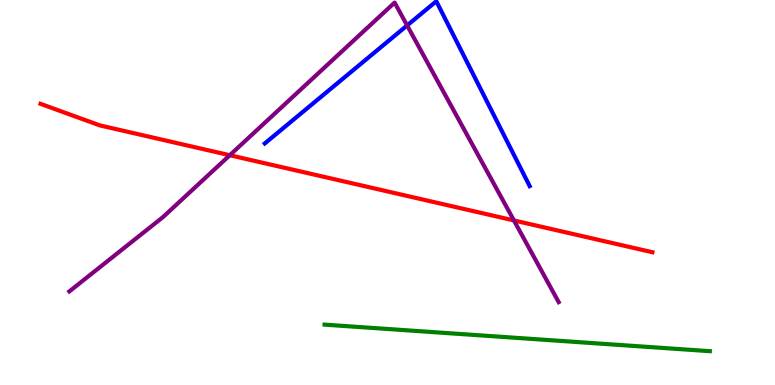[{'lines': ['blue', 'red'], 'intersections': []}, {'lines': ['green', 'red'], 'intersections': []}, {'lines': ['purple', 'red'], 'intersections': [{'x': 2.97, 'y': 5.97}, {'x': 6.63, 'y': 4.27}]}, {'lines': ['blue', 'green'], 'intersections': []}, {'lines': ['blue', 'purple'], 'intersections': [{'x': 5.25, 'y': 9.34}]}, {'lines': ['green', 'purple'], 'intersections': []}]